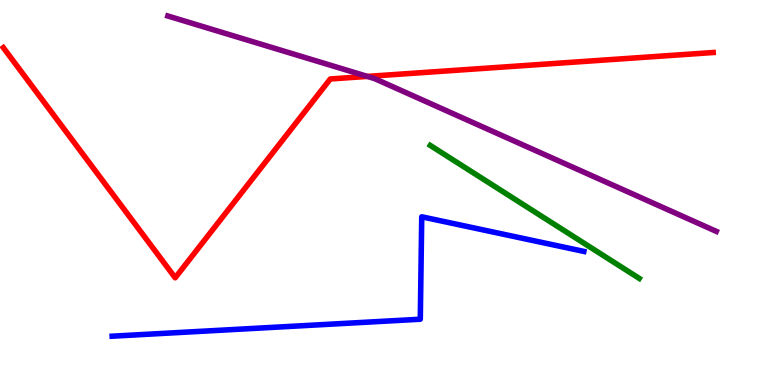[{'lines': ['blue', 'red'], 'intersections': []}, {'lines': ['green', 'red'], 'intersections': []}, {'lines': ['purple', 'red'], 'intersections': [{'x': 4.74, 'y': 8.02}]}, {'lines': ['blue', 'green'], 'intersections': []}, {'lines': ['blue', 'purple'], 'intersections': []}, {'lines': ['green', 'purple'], 'intersections': []}]